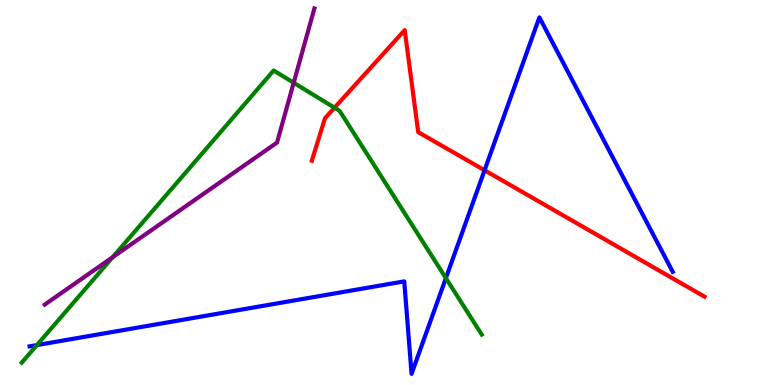[{'lines': ['blue', 'red'], 'intersections': [{'x': 6.25, 'y': 5.58}]}, {'lines': ['green', 'red'], 'intersections': [{'x': 4.32, 'y': 7.2}]}, {'lines': ['purple', 'red'], 'intersections': []}, {'lines': ['blue', 'green'], 'intersections': [{'x': 0.476, 'y': 1.04}, {'x': 5.75, 'y': 2.78}]}, {'lines': ['blue', 'purple'], 'intersections': []}, {'lines': ['green', 'purple'], 'intersections': [{'x': 1.45, 'y': 3.32}, {'x': 3.79, 'y': 7.85}]}]